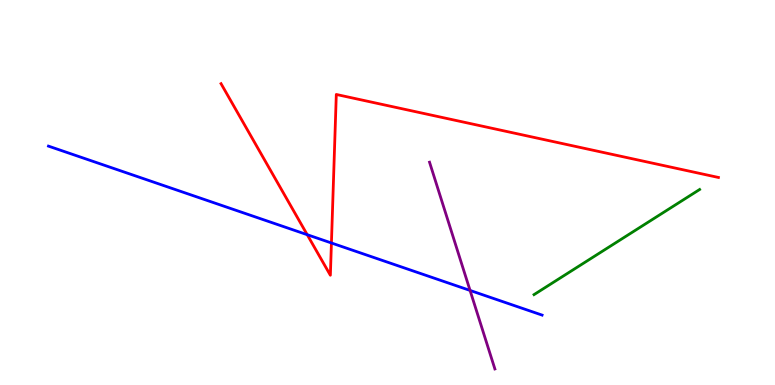[{'lines': ['blue', 'red'], 'intersections': [{'x': 3.96, 'y': 3.9}, {'x': 4.28, 'y': 3.69}]}, {'lines': ['green', 'red'], 'intersections': []}, {'lines': ['purple', 'red'], 'intersections': []}, {'lines': ['blue', 'green'], 'intersections': []}, {'lines': ['blue', 'purple'], 'intersections': [{'x': 6.07, 'y': 2.46}]}, {'lines': ['green', 'purple'], 'intersections': []}]